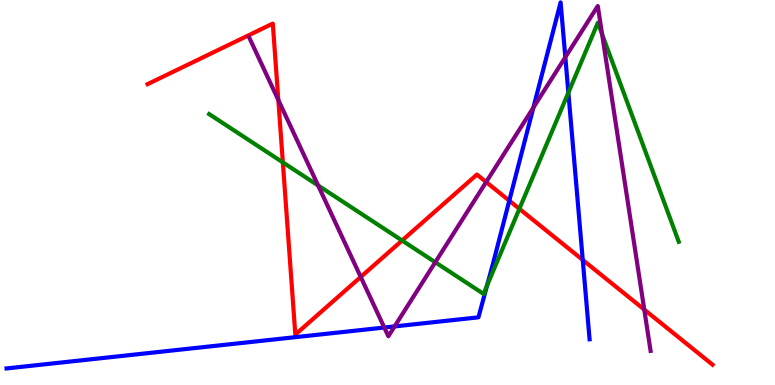[{'lines': ['blue', 'red'], 'intersections': [{'x': 6.57, 'y': 4.79}, {'x': 7.52, 'y': 3.25}]}, {'lines': ['green', 'red'], 'intersections': [{'x': 3.65, 'y': 5.78}, {'x': 5.19, 'y': 3.75}, {'x': 6.7, 'y': 4.58}]}, {'lines': ['purple', 'red'], 'intersections': [{'x': 3.59, 'y': 7.4}, {'x': 4.65, 'y': 2.81}, {'x': 6.27, 'y': 5.27}, {'x': 8.31, 'y': 1.96}]}, {'lines': ['blue', 'green'], 'intersections': [{'x': 6.29, 'y': 2.59}, {'x': 7.33, 'y': 7.59}]}, {'lines': ['blue', 'purple'], 'intersections': [{'x': 4.96, 'y': 1.49}, {'x': 5.09, 'y': 1.52}, {'x': 6.88, 'y': 7.21}, {'x': 7.29, 'y': 8.51}]}, {'lines': ['green', 'purple'], 'intersections': [{'x': 4.11, 'y': 5.18}, {'x': 5.62, 'y': 3.19}, {'x': 7.77, 'y': 9.11}]}]